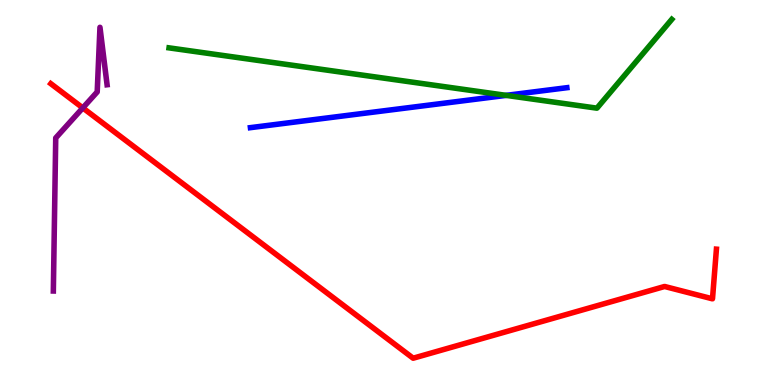[{'lines': ['blue', 'red'], 'intersections': []}, {'lines': ['green', 'red'], 'intersections': []}, {'lines': ['purple', 'red'], 'intersections': [{'x': 1.07, 'y': 7.2}]}, {'lines': ['blue', 'green'], 'intersections': [{'x': 6.53, 'y': 7.52}]}, {'lines': ['blue', 'purple'], 'intersections': []}, {'lines': ['green', 'purple'], 'intersections': []}]